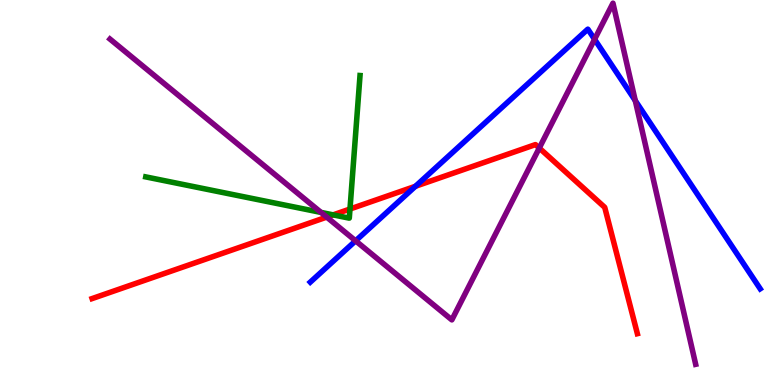[{'lines': ['blue', 'red'], 'intersections': [{'x': 5.36, 'y': 5.16}]}, {'lines': ['green', 'red'], 'intersections': [{'x': 4.3, 'y': 4.42}, {'x': 4.52, 'y': 4.57}]}, {'lines': ['purple', 'red'], 'intersections': [{'x': 4.22, 'y': 4.36}, {'x': 6.96, 'y': 6.16}]}, {'lines': ['blue', 'green'], 'intersections': []}, {'lines': ['blue', 'purple'], 'intersections': [{'x': 4.59, 'y': 3.74}, {'x': 7.67, 'y': 8.98}, {'x': 8.2, 'y': 7.39}]}, {'lines': ['green', 'purple'], 'intersections': [{'x': 4.14, 'y': 4.48}]}]